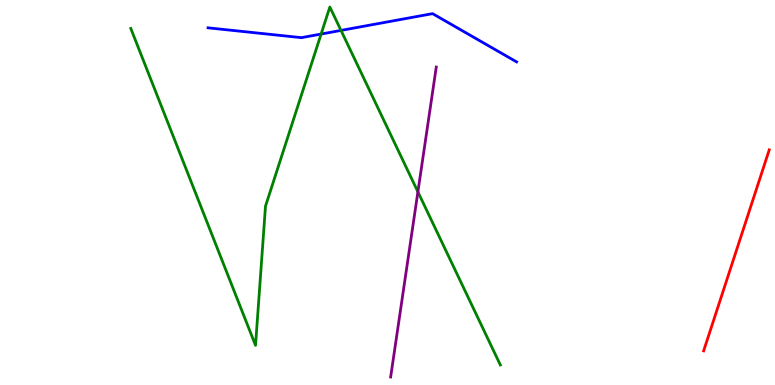[{'lines': ['blue', 'red'], 'intersections': []}, {'lines': ['green', 'red'], 'intersections': []}, {'lines': ['purple', 'red'], 'intersections': []}, {'lines': ['blue', 'green'], 'intersections': [{'x': 4.14, 'y': 9.12}, {'x': 4.4, 'y': 9.21}]}, {'lines': ['blue', 'purple'], 'intersections': []}, {'lines': ['green', 'purple'], 'intersections': [{'x': 5.39, 'y': 5.02}]}]